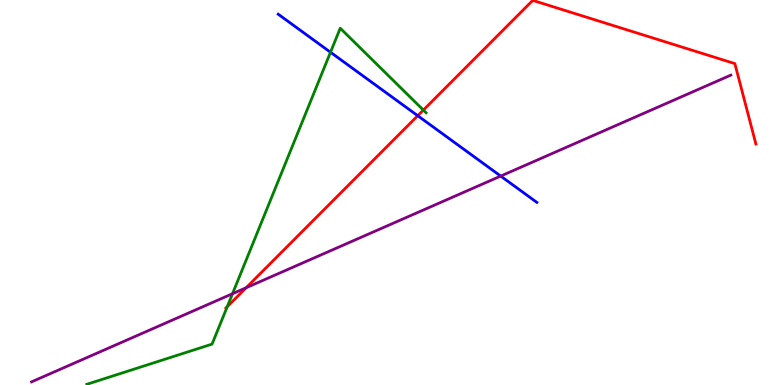[{'lines': ['blue', 'red'], 'intersections': [{'x': 5.39, 'y': 6.99}]}, {'lines': ['green', 'red'], 'intersections': [{'x': 2.93, 'y': 2.03}, {'x': 5.46, 'y': 7.14}]}, {'lines': ['purple', 'red'], 'intersections': [{'x': 3.18, 'y': 2.53}]}, {'lines': ['blue', 'green'], 'intersections': [{'x': 4.26, 'y': 8.64}]}, {'lines': ['blue', 'purple'], 'intersections': [{'x': 6.46, 'y': 5.43}]}, {'lines': ['green', 'purple'], 'intersections': [{'x': 3.0, 'y': 2.37}]}]